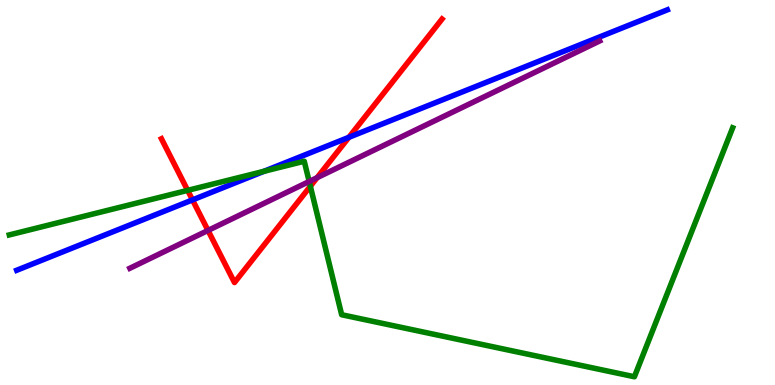[{'lines': ['blue', 'red'], 'intersections': [{'x': 2.48, 'y': 4.81}, {'x': 4.5, 'y': 6.43}]}, {'lines': ['green', 'red'], 'intersections': [{'x': 2.42, 'y': 5.06}, {'x': 4.0, 'y': 5.16}]}, {'lines': ['purple', 'red'], 'intersections': [{'x': 2.68, 'y': 4.01}, {'x': 4.09, 'y': 5.39}]}, {'lines': ['blue', 'green'], 'intersections': [{'x': 3.41, 'y': 5.55}]}, {'lines': ['blue', 'purple'], 'intersections': []}, {'lines': ['green', 'purple'], 'intersections': [{'x': 3.99, 'y': 5.29}]}]